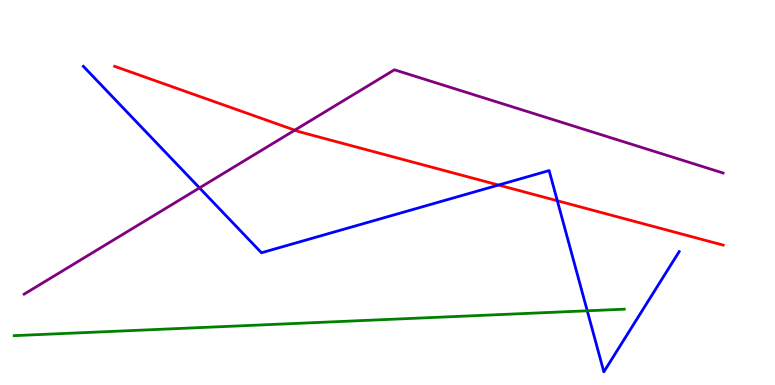[{'lines': ['blue', 'red'], 'intersections': [{'x': 6.43, 'y': 5.19}, {'x': 7.19, 'y': 4.79}]}, {'lines': ['green', 'red'], 'intersections': []}, {'lines': ['purple', 'red'], 'intersections': [{'x': 3.8, 'y': 6.62}]}, {'lines': ['blue', 'green'], 'intersections': [{'x': 7.58, 'y': 1.93}]}, {'lines': ['blue', 'purple'], 'intersections': [{'x': 2.57, 'y': 5.12}]}, {'lines': ['green', 'purple'], 'intersections': []}]